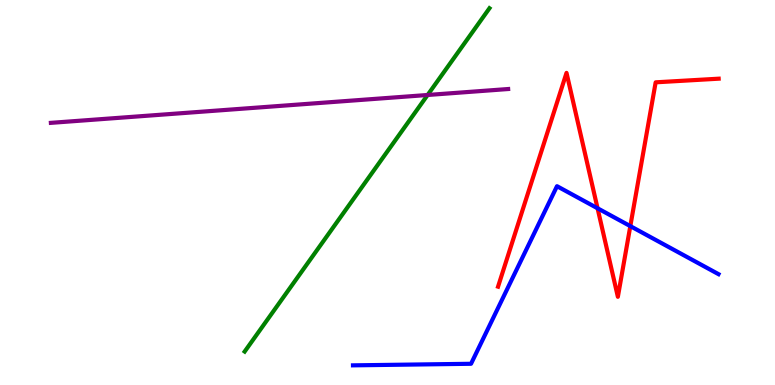[{'lines': ['blue', 'red'], 'intersections': [{'x': 7.71, 'y': 4.59}, {'x': 8.13, 'y': 4.13}]}, {'lines': ['green', 'red'], 'intersections': []}, {'lines': ['purple', 'red'], 'intersections': []}, {'lines': ['blue', 'green'], 'intersections': []}, {'lines': ['blue', 'purple'], 'intersections': []}, {'lines': ['green', 'purple'], 'intersections': [{'x': 5.52, 'y': 7.53}]}]